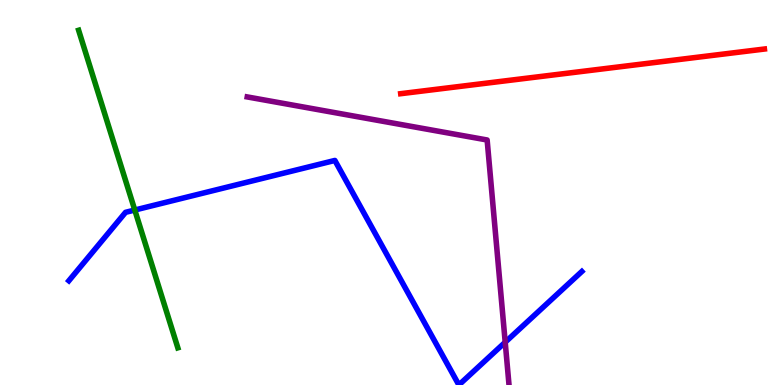[{'lines': ['blue', 'red'], 'intersections': []}, {'lines': ['green', 'red'], 'intersections': []}, {'lines': ['purple', 'red'], 'intersections': []}, {'lines': ['blue', 'green'], 'intersections': [{'x': 1.74, 'y': 4.54}]}, {'lines': ['blue', 'purple'], 'intersections': [{'x': 6.52, 'y': 1.11}]}, {'lines': ['green', 'purple'], 'intersections': []}]